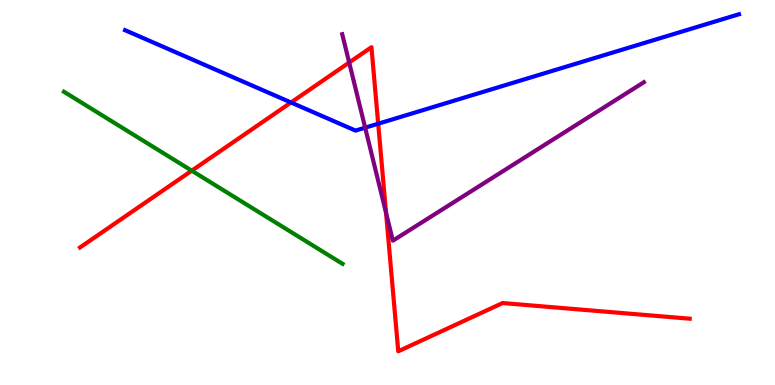[{'lines': ['blue', 'red'], 'intersections': [{'x': 3.75, 'y': 7.34}, {'x': 4.88, 'y': 6.79}]}, {'lines': ['green', 'red'], 'intersections': [{'x': 2.47, 'y': 5.57}]}, {'lines': ['purple', 'red'], 'intersections': [{'x': 4.51, 'y': 8.38}, {'x': 4.98, 'y': 4.47}]}, {'lines': ['blue', 'green'], 'intersections': []}, {'lines': ['blue', 'purple'], 'intersections': [{'x': 4.71, 'y': 6.68}]}, {'lines': ['green', 'purple'], 'intersections': []}]